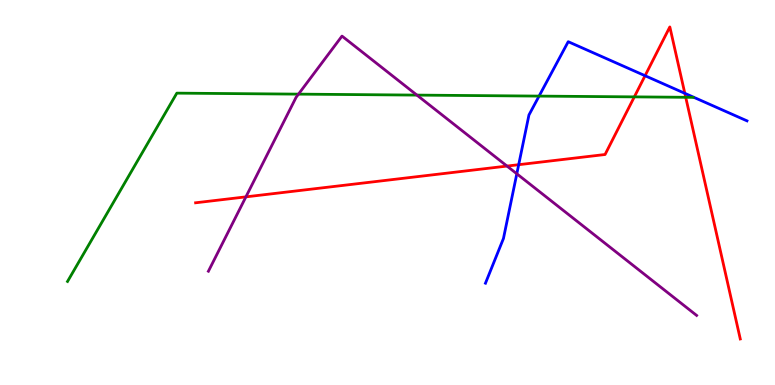[{'lines': ['blue', 'red'], 'intersections': [{'x': 6.69, 'y': 5.72}, {'x': 8.32, 'y': 8.03}, {'x': 8.84, 'y': 7.58}]}, {'lines': ['green', 'red'], 'intersections': [{'x': 8.18, 'y': 7.48}, {'x': 8.85, 'y': 7.47}]}, {'lines': ['purple', 'red'], 'intersections': [{'x': 3.17, 'y': 4.89}, {'x': 6.54, 'y': 5.69}]}, {'lines': ['blue', 'green'], 'intersections': [{'x': 6.96, 'y': 7.5}]}, {'lines': ['blue', 'purple'], 'intersections': [{'x': 6.67, 'y': 5.49}]}, {'lines': ['green', 'purple'], 'intersections': [{'x': 3.85, 'y': 7.55}, {'x': 5.38, 'y': 7.53}]}]